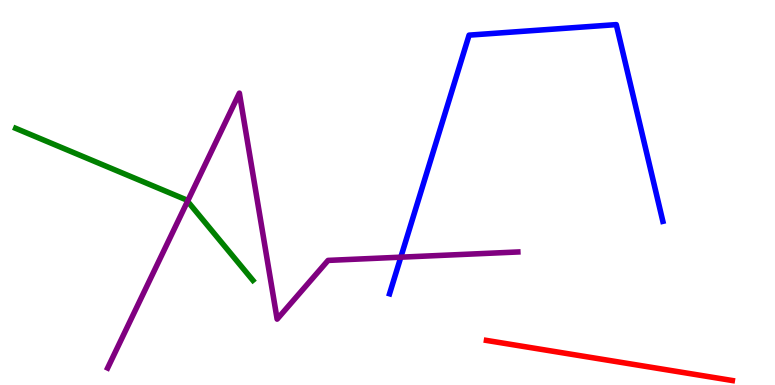[{'lines': ['blue', 'red'], 'intersections': []}, {'lines': ['green', 'red'], 'intersections': []}, {'lines': ['purple', 'red'], 'intersections': []}, {'lines': ['blue', 'green'], 'intersections': []}, {'lines': ['blue', 'purple'], 'intersections': [{'x': 5.17, 'y': 3.32}]}, {'lines': ['green', 'purple'], 'intersections': [{'x': 2.42, 'y': 4.77}]}]